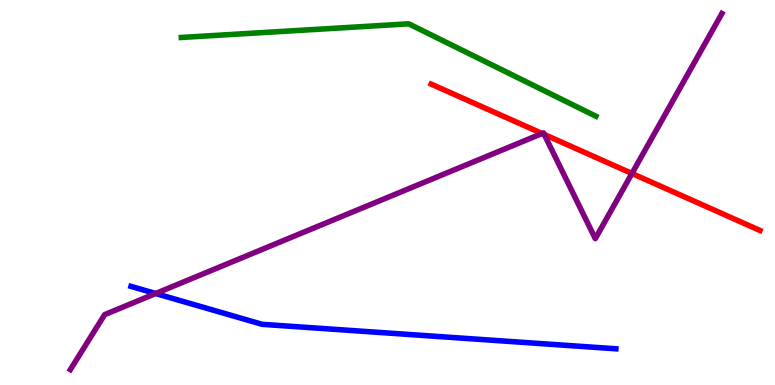[{'lines': ['blue', 'red'], 'intersections': []}, {'lines': ['green', 'red'], 'intersections': []}, {'lines': ['purple', 'red'], 'intersections': [{'x': 6.99, 'y': 6.53}, {'x': 7.02, 'y': 6.51}, {'x': 8.15, 'y': 5.49}]}, {'lines': ['blue', 'green'], 'intersections': []}, {'lines': ['blue', 'purple'], 'intersections': [{'x': 2.01, 'y': 2.38}]}, {'lines': ['green', 'purple'], 'intersections': []}]